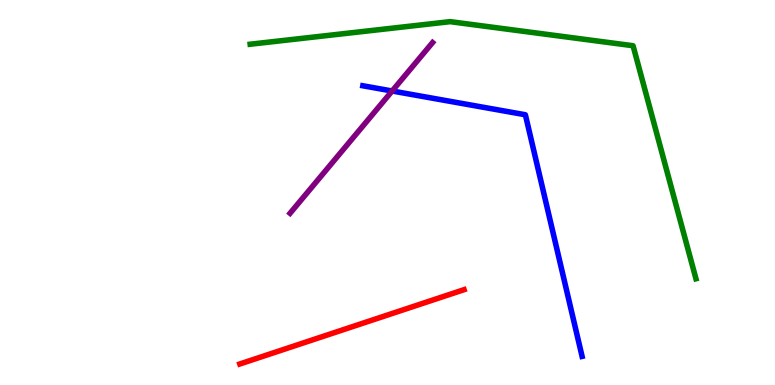[{'lines': ['blue', 'red'], 'intersections': []}, {'lines': ['green', 'red'], 'intersections': []}, {'lines': ['purple', 'red'], 'intersections': []}, {'lines': ['blue', 'green'], 'intersections': []}, {'lines': ['blue', 'purple'], 'intersections': [{'x': 5.06, 'y': 7.64}]}, {'lines': ['green', 'purple'], 'intersections': []}]